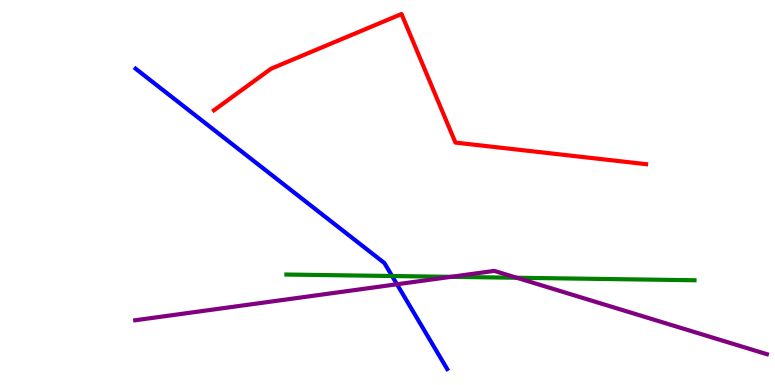[{'lines': ['blue', 'red'], 'intersections': []}, {'lines': ['green', 'red'], 'intersections': []}, {'lines': ['purple', 'red'], 'intersections': []}, {'lines': ['blue', 'green'], 'intersections': [{'x': 5.06, 'y': 2.83}]}, {'lines': ['blue', 'purple'], 'intersections': [{'x': 5.12, 'y': 2.62}]}, {'lines': ['green', 'purple'], 'intersections': [{'x': 5.82, 'y': 2.81}, {'x': 6.67, 'y': 2.79}]}]